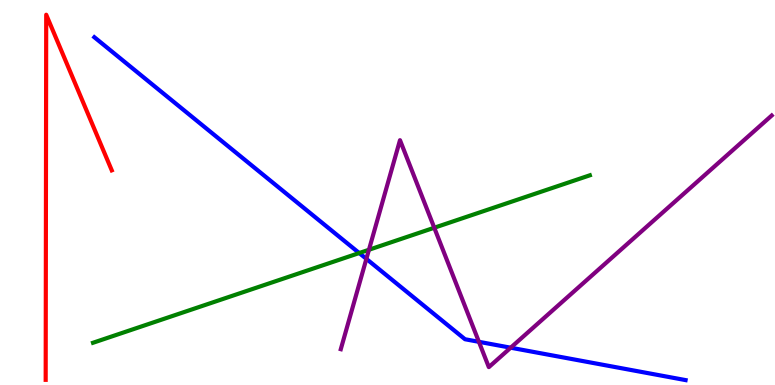[{'lines': ['blue', 'red'], 'intersections': []}, {'lines': ['green', 'red'], 'intersections': []}, {'lines': ['purple', 'red'], 'intersections': []}, {'lines': ['blue', 'green'], 'intersections': [{'x': 4.64, 'y': 3.43}]}, {'lines': ['blue', 'purple'], 'intersections': [{'x': 4.73, 'y': 3.28}, {'x': 6.18, 'y': 1.12}, {'x': 6.59, 'y': 0.969}]}, {'lines': ['green', 'purple'], 'intersections': [{'x': 4.76, 'y': 3.51}, {'x': 5.6, 'y': 4.08}]}]